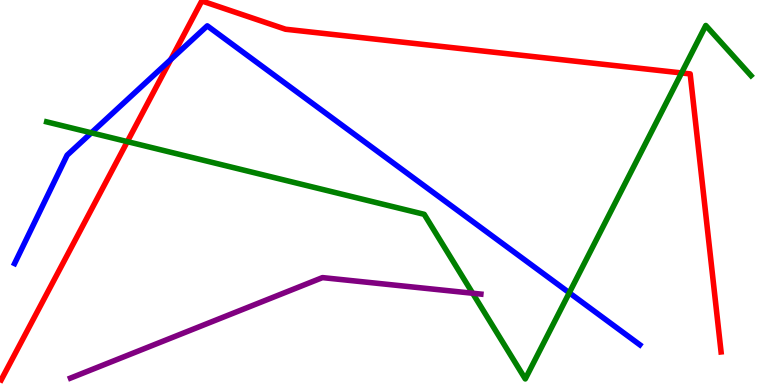[{'lines': ['blue', 'red'], 'intersections': [{'x': 2.2, 'y': 8.45}]}, {'lines': ['green', 'red'], 'intersections': [{'x': 1.64, 'y': 6.32}, {'x': 8.79, 'y': 8.11}]}, {'lines': ['purple', 'red'], 'intersections': []}, {'lines': ['blue', 'green'], 'intersections': [{'x': 1.18, 'y': 6.55}, {'x': 7.35, 'y': 2.4}]}, {'lines': ['blue', 'purple'], 'intersections': []}, {'lines': ['green', 'purple'], 'intersections': [{'x': 6.1, 'y': 2.38}]}]